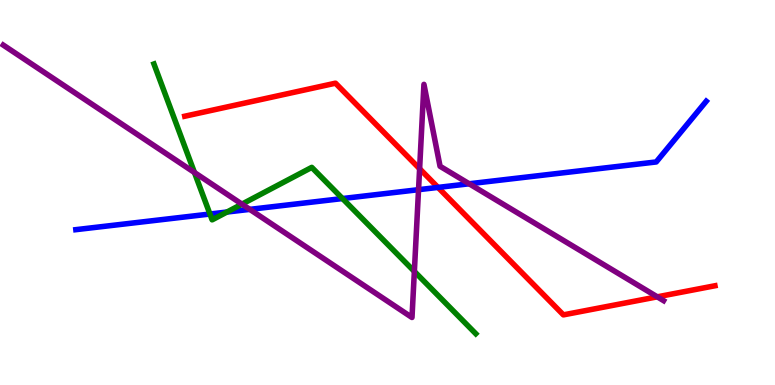[{'lines': ['blue', 'red'], 'intersections': [{'x': 5.65, 'y': 5.13}]}, {'lines': ['green', 'red'], 'intersections': []}, {'lines': ['purple', 'red'], 'intersections': [{'x': 5.41, 'y': 5.62}, {'x': 8.48, 'y': 2.29}]}, {'lines': ['blue', 'green'], 'intersections': [{'x': 2.71, 'y': 4.44}, {'x': 2.93, 'y': 4.49}, {'x': 4.42, 'y': 4.84}]}, {'lines': ['blue', 'purple'], 'intersections': [{'x': 3.22, 'y': 4.56}, {'x': 5.4, 'y': 5.07}, {'x': 6.05, 'y': 5.23}]}, {'lines': ['green', 'purple'], 'intersections': [{'x': 2.51, 'y': 5.52}, {'x': 3.12, 'y': 4.7}, {'x': 5.35, 'y': 2.95}]}]